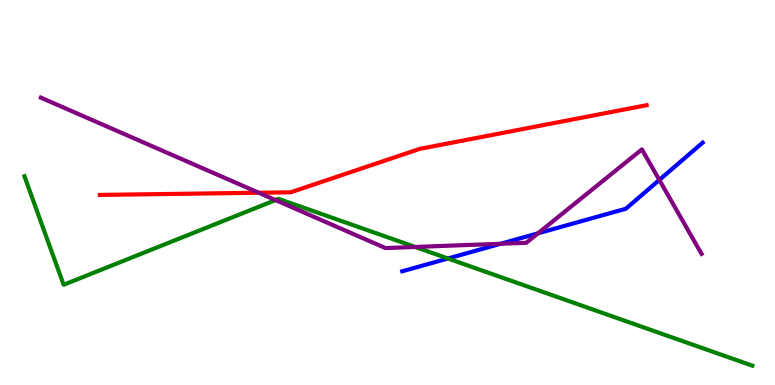[{'lines': ['blue', 'red'], 'intersections': []}, {'lines': ['green', 'red'], 'intersections': []}, {'lines': ['purple', 'red'], 'intersections': [{'x': 3.34, 'y': 4.99}]}, {'lines': ['blue', 'green'], 'intersections': [{'x': 5.78, 'y': 3.29}]}, {'lines': ['blue', 'purple'], 'intersections': [{'x': 6.46, 'y': 3.67}, {'x': 6.94, 'y': 3.94}, {'x': 8.51, 'y': 5.33}]}, {'lines': ['green', 'purple'], 'intersections': [{'x': 3.56, 'y': 4.8}, {'x': 5.36, 'y': 3.59}]}]